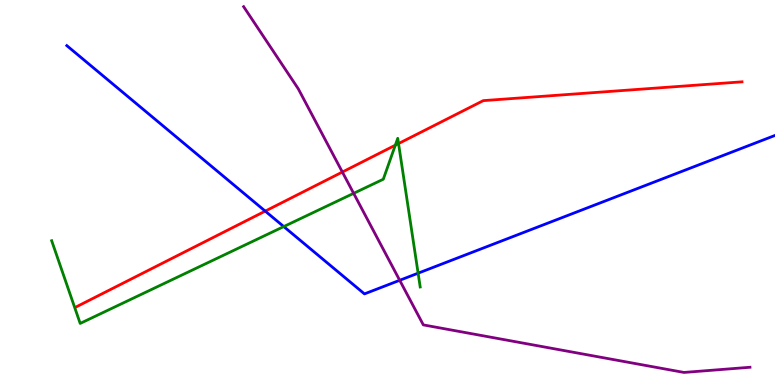[{'lines': ['blue', 'red'], 'intersections': [{'x': 3.42, 'y': 4.52}]}, {'lines': ['green', 'red'], 'intersections': [{'x': 5.1, 'y': 6.23}, {'x': 5.14, 'y': 6.27}]}, {'lines': ['purple', 'red'], 'intersections': [{'x': 4.42, 'y': 5.53}]}, {'lines': ['blue', 'green'], 'intersections': [{'x': 3.66, 'y': 4.11}, {'x': 5.4, 'y': 2.9}]}, {'lines': ['blue', 'purple'], 'intersections': [{'x': 5.16, 'y': 2.72}]}, {'lines': ['green', 'purple'], 'intersections': [{'x': 4.56, 'y': 4.98}]}]